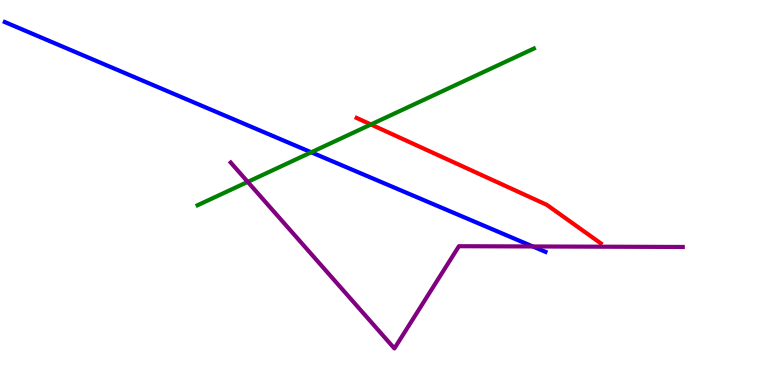[{'lines': ['blue', 'red'], 'intersections': []}, {'lines': ['green', 'red'], 'intersections': [{'x': 4.79, 'y': 6.77}]}, {'lines': ['purple', 'red'], 'intersections': []}, {'lines': ['blue', 'green'], 'intersections': [{'x': 4.02, 'y': 6.04}]}, {'lines': ['blue', 'purple'], 'intersections': [{'x': 6.87, 'y': 3.6}]}, {'lines': ['green', 'purple'], 'intersections': [{'x': 3.2, 'y': 5.28}]}]